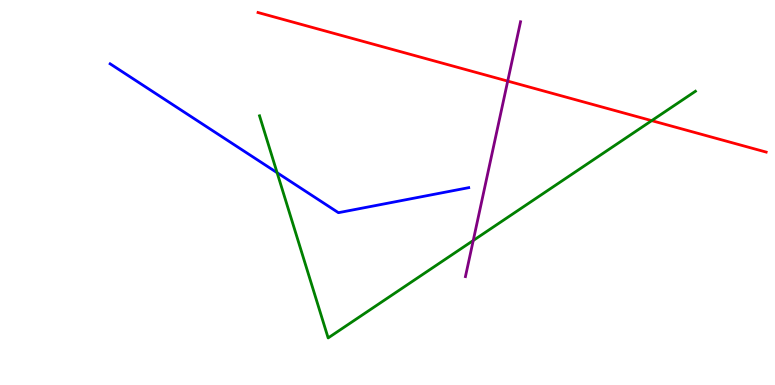[{'lines': ['blue', 'red'], 'intersections': []}, {'lines': ['green', 'red'], 'intersections': [{'x': 8.41, 'y': 6.87}]}, {'lines': ['purple', 'red'], 'intersections': [{'x': 6.55, 'y': 7.89}]}, {'lines': ['blue', 'green'], 'intersections': [{'x': 3.58, 'y': 5.51}]}, {'lines': ['blue', 'purple'], 'intersections': []}, {'lines': ['green', 'purple'], 'intersections': [{'x': 6.11, 'y': 3.75}]}]